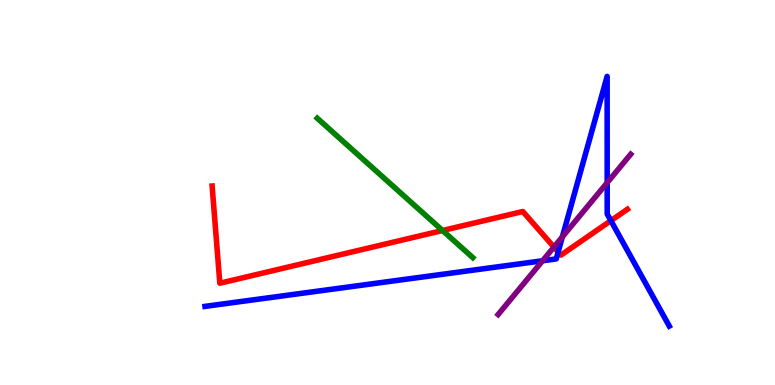[{'lines': ['blue', 'red'], 'intersections': [{'x': 7.2, 'y': 3.46}, {'x': 7.88, 'y': 4.27}]}, {'lines': ['green', 'red'], 'intersections': [{'x': 5.71, 'y': 4.01}]}, {'lines': ['purple', 'red'], 'intersections': [{'x': 7.15, 'y': 3.58}]}, {'lines': ['blue', 'green'], 'intersections': []}, {'lines': ['blue', 'purple'], 'intersections': [{'x': 7.0, 'y': 3.23}, {'x': 7.26, 'y': 3.85}, {'x': 7.83, 'y': 5.26}]}, {'lines': ['green', 'purple'], 'intersections': []}]